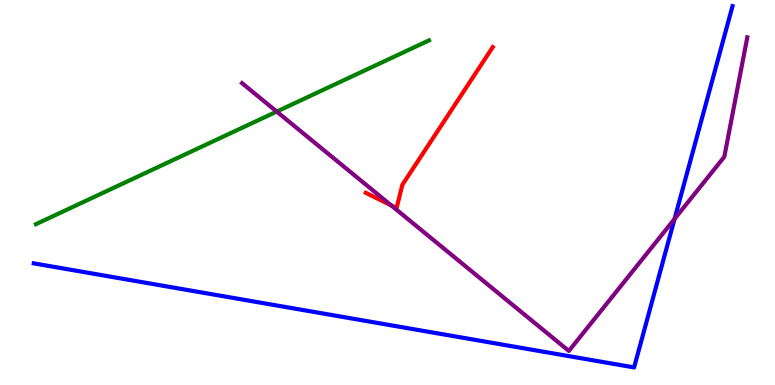[{'lines': ['blue', 'red'], 'intersections': []}, {'lines': ['green', 'red'], 'intersections': []}, {'lines': ['purple', 'red'], 'intersections': [{'x': 5.05, 'y': 4.66}]}, {'lines': ['blue', 'green'], 'intersections': []}, {'lines': ['blue', 'purple'], 'intersections': [{'x': 8.7, 'y': 4.31}]}, {'lines': ['green', 'purple'], 'intersections': [{'x': 3.57, 'y': 7.1}]}]